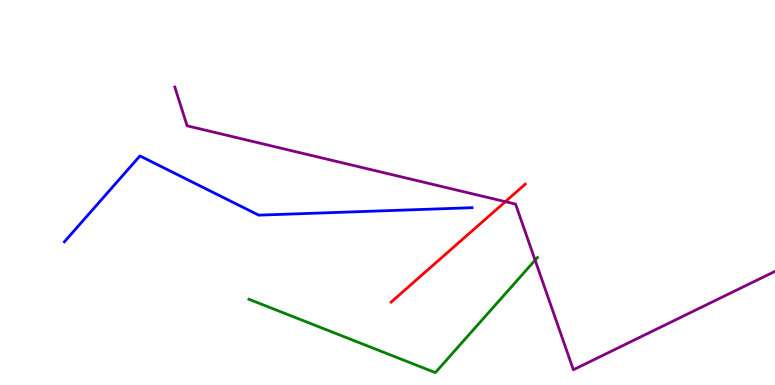[{'lines': ['blue', 'red'], 'intersections': []}, {'lines': ['green', 'red'], 'intersections': []}, {'lines': ['purple', 'red'], 'intersections': [{'x': 6.52, 'y': 4.76}]}, {'lines': ['blue', 'green'], 'intersections': []}, {'lines': ['blue', 'purple'], 'intersections': []}, {'lines': ['green', 'purple'], 'intersections': [{'x': 6.9, 'y': 3.24}]}]